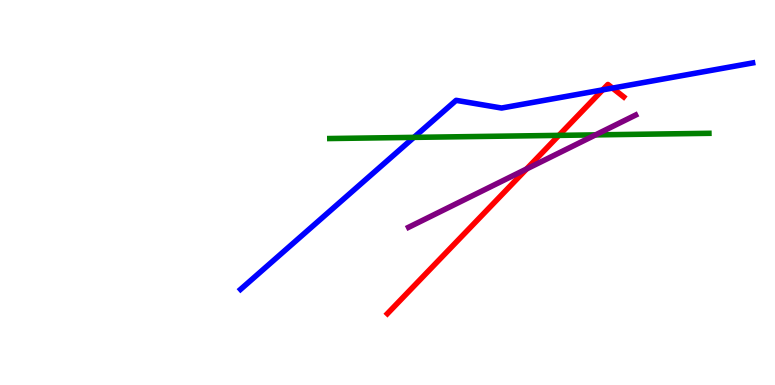[{'lines': ['blue', 'red'], 'intersections': [{'x': 7.78, 'y': 7.67}, {'x': 7.9, 'y': 7.71}]}, {'lines': ['green', 'red'], 'intersections': [{'x': 7.21, 'y': 6.48}]}, {'lines': ['purple', 'red'], 'intersections': [{'x': 6.79, 'y': 5.61}]}, {'lines': ['blue', 'green'], 'intersections': [{'x': 5.34, 'y': 6.43}]}, {'lines': ['blue', 'purple'], 'intersections': []}, {'lines': ['green', 'purple'], 'intersections': [{'x': 7.68, 'y': 6.5}]}]